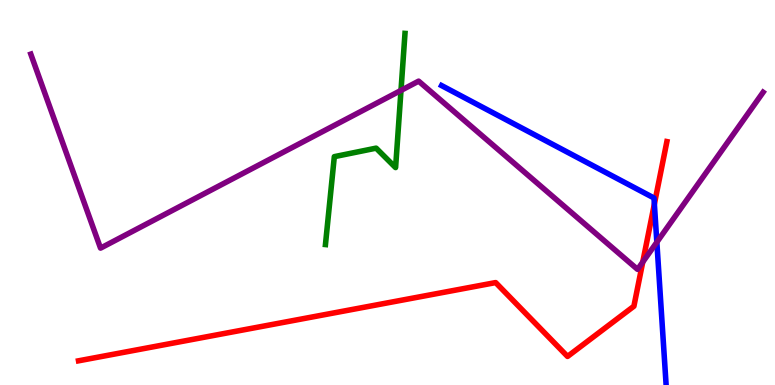[{'lines': ['blue', 'red'], 'intersections': [{'x': 8.44, 'y': 4.7}]}, {'lines': ['green', 'red'], 'intersections': []}, {'lines': ['purple', 'red'], 'intersections': [{'x': 8.29, 'y': 3.19}]}, {'lines': ['blue', 'green'], 'intersections': []}, {'lines': ['blue', 'purple'], 'intersections': [{'x': 8.48, 'y': 3.71}]}, {'lines': ['green', 'purple'], 'intersections': [{'x': 5.17, 'y': 7.65}]}]